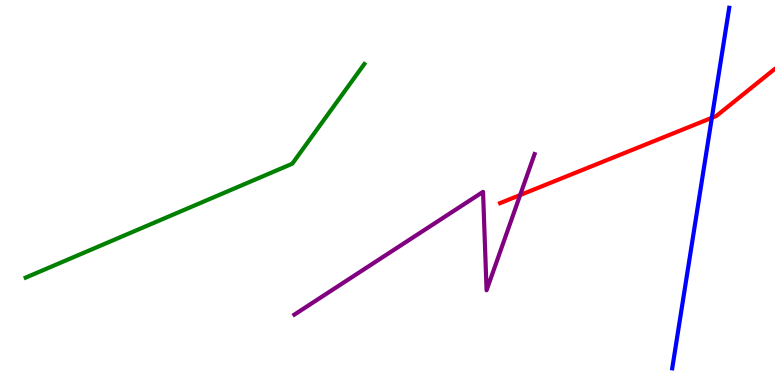[{'lines': ['blue', 'red'], 'intersections': [{'x': 9.18, 'y': 6.94}]}, {'lines': ['green', 'red'], 'intersections': []}, {'lines': ['purple', 'red'], 'intersections': [{'x': 6.71, 'y': 4.93}]}, {'lines': ['blue', 'green'], 'intersections': []}, {'lines': ['blue', 'purple'], 'intersections': []}, {'lines': ['green', 'purple'], 'intersections': []}]